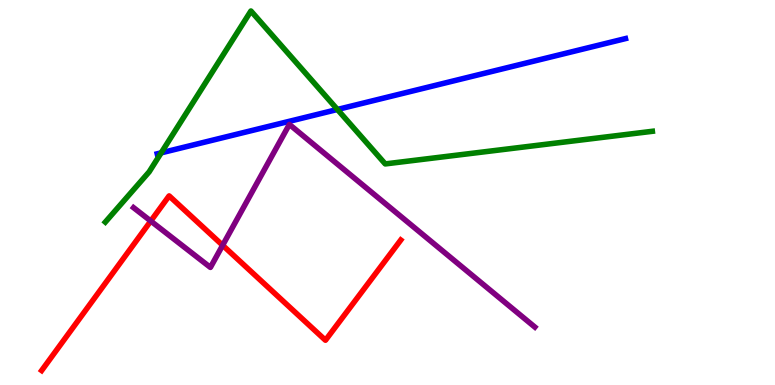[{'lines': ['blue', 'red'], 'intersections': []}, {'lines': ['green', 'red'], 'intersections': []}, {'lines': ['purple', 'red'], 'intersections': [{'x': 1.95, 'y': 4.26}, {'x': 2.87, 'y': 3.63}]}, {'lines': ['blue', 'green'], 'intersections': [{'x': 2.08, 'y': 6.03}, {'x': 4.35, 'y': 7.16}]}, {'lines': ['blue', 'purple'], 'intersections': []}, {'lines': ['green', 'purple'], 'intersections': []}]